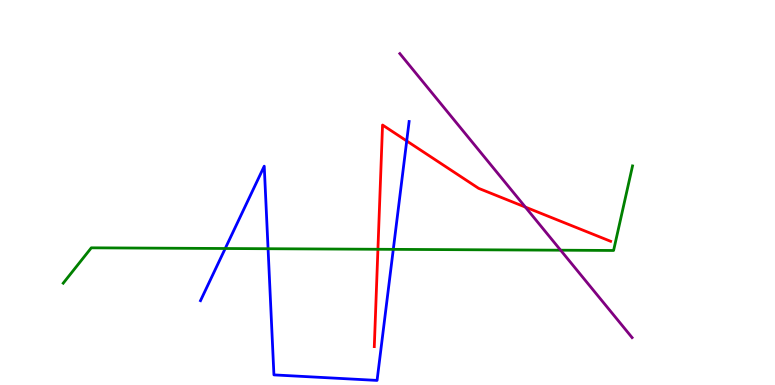[{'lines': ['blue', 'red'], 'intersections': [{'x': 5.25, 'y': 6.34}]}, {'lines': ['green', 'red'], 'intersections': [{'x': 4.88, 'y': 3.53}]}, {'lines': ['purple', 'red'], 'intersections': [{'x': 6.78, 'y': 4.62}]}, {'lines': ['blue', 'green'], 'intersections': [{'x': 2.91, 'y': 3.55}, {'x': 3.46, 'y': 3.54}, {'x': 5.07, 'y': 3.52}]}, {'lines': ['blue', 'purple'], 'intersections': []}, {'lines': ['green', 'purple'], 'intersections': [{'x': 7.23, 'y': 3.5}]}]